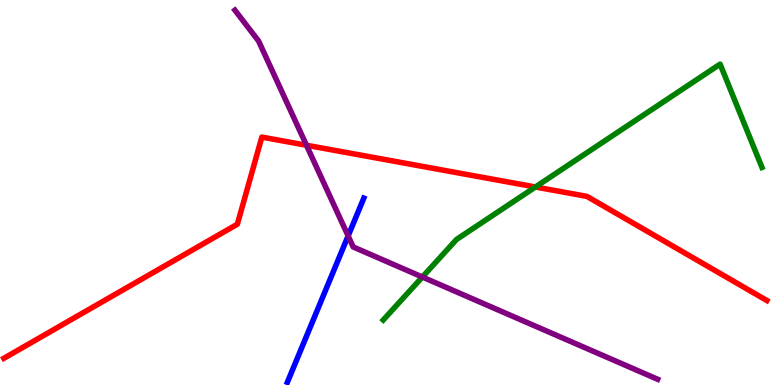[{'lines': ['blue', 'red'], 'intersections': []}, {'lines': ['green', 'red'], 'intersections': [{'x': 6.91, 'y': 5.14}]}, {'lines': ['purple', 'red'], 'intersections': [{'x': 3.95, 'y': 6.23}]}, {'lines': ['blue', 'green'], 'intersections': []}, {'lines': ['blue', 'purple'], 'intersections': [{'x': 4.49, 'y': 3.87}]}, {'lines': ['green', 'purple'], 'intersections': [{'x': 5.45, 'y': 2.8}]}]